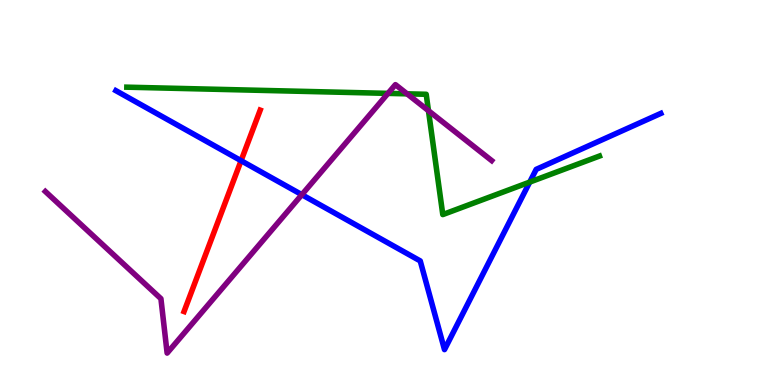[{'lines': ['blue', 'red'], 'intersections': [{'x': 3.11, 'y': 5.83}]}, {'lines': ['green', 'red'], 'intersections': []}, {'lines': ['purple', 'red'], 'intersections': []}, {'lines': ['blue', 'green'], 'intersections': [{'x': 6.84, 'y': 5.27}]}, {'lines': ['blue', 'purple'], 'intersections': [{'x': 3.89, 'y': 4.94}]}, {'lines': ['green', 'purple'], 'intersections': [{'x': 5.01, 'y': 7.57}, {'x': 5.25, 'y': 7.56}, {'x': 5.53, 'y': 7.12}]}]